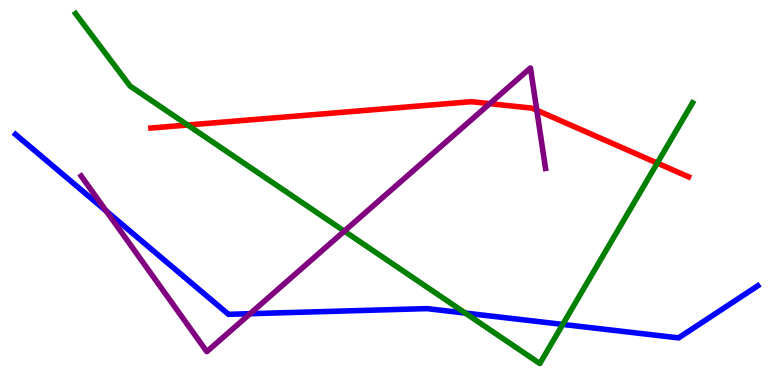[{'lines': ['blue', 'red'], 'intersections': []}, {'lines': ['green', 'red'], 'intersections': [{'x': 2.42, 'y': 6.75}, {'x': 8.48, 'y': 5.76}]}, {'lines': ['purple', 'red'], 'intersections': [{'x': 6.32, 'y': 7.31}, {'x': 6.93, 'y': 7.14}]}, {'lines': ['blue', 'green'], 'intersections': [{'x': 6.0, 'y': 1.87}, {'x': 7.26, 'y': 1.57}]}, {'lines': ['blue', 'purple'], 'intersections': [{'x': 1.37, 'y': 4.52}, {'x': 3.23, 'y': 1.85}]}, {'lines': ['green', 'purple'], 'intersections': [{'x': 4.44, 'y': 4.0}]}]